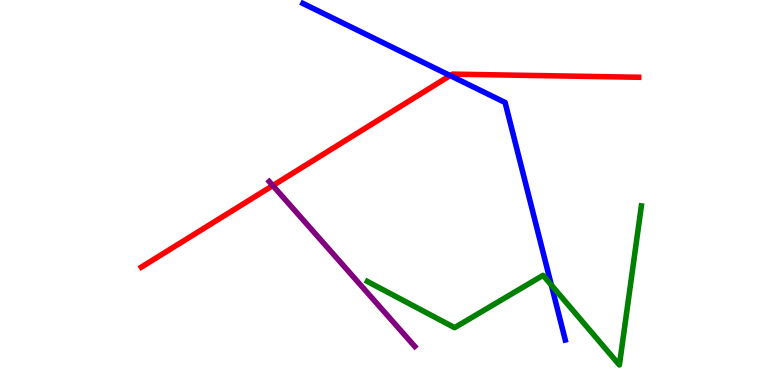[{'lines': ['blue', 'red'], 'intersections': [{'x': 5.81, 'y': 8.04}]}, {'lines': ['green', 'red'], 'intersections': []}, {'lines': ['purple', 'red'], 'intersections': [{'x': 3.52, 'y': 5.18}]}, {'lines': ['blue', 'green'], 'intersections': [{'x': 7.11, 'y': 2.59}]}, {'lines': ['blue', 'purple'], 'intersections': []}, {'lines': ['green', 'purple'], 'intersections': []}]